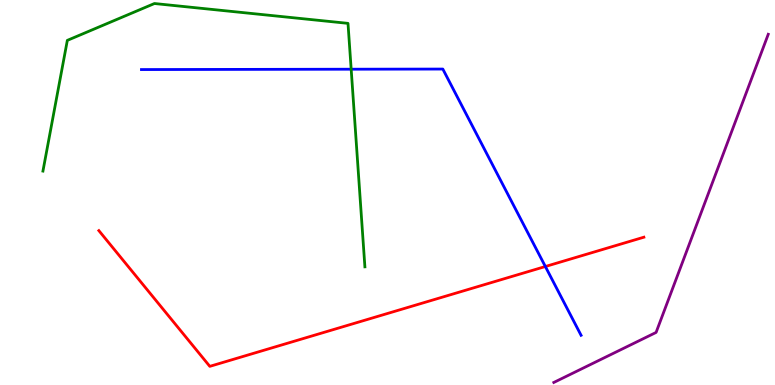[{'lines': ['blue', 'red'], 'intersections': [{'x': 7.04, 'y': 3.08}]}, {'lines': ['green', 'red'], 'intersections': []}, {'lines': ['purple', 'red'], 'intersections': []}, {'lines': ['blue', 'green'], 'intersections': [{'x': 4.53, 'y': 8.2}]}, {'lines': ['blue', 'purple'], 'intersections': []}, {'lines': ['green', 'purple'], 'intersections': []}]